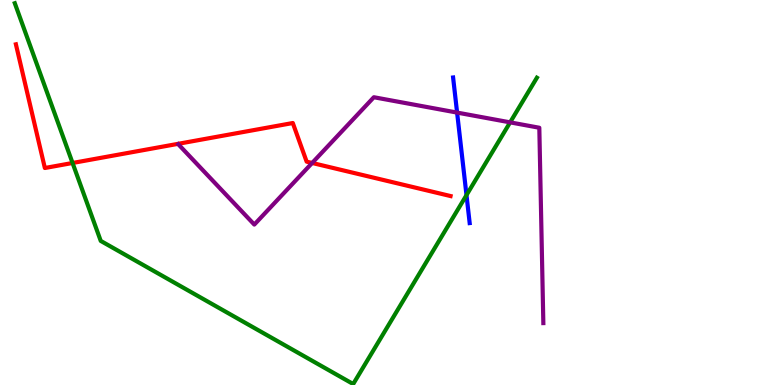[{'lines': ['blue', 'red'], 'intersections': []}, {'lines': ['green', 'red'], 'intersections': [{'x': 0.936, 'y': 5.77}]}, {'lines': ['purple', 'red'], 'intersections': [{'x': 4.03, 'y': 5.77}]}, {'lines': ['blue', 'green'], 'intersections': [{'x': 6.02, 'y': 4.93}]}, {'lines': ['blue', 'purple'], 'intersections': [{'x': 5.9, 'y': 7.08}]}, {'lines': ['green', 'purple'], 'intersections': [{'x': 6.58, 'y': 6.82}]}]